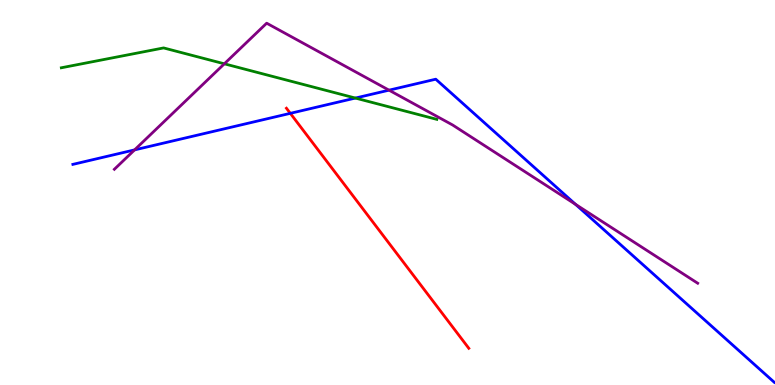[{'lines': ['blue', 'red'], 'intersections': [{'x': 3.75, 'y': 7.06}]}, {'lines': ['green', 'red'], 'intersections': []}, {'lines': ['purple', 'red'], 'intersections': []}, {'lines': ['blue', 'green'], 'intersections': [{'x': 4.59, 'y': 7.45}]}, {'lines': ['blue', 'purple'], 'intersections': [{'x': 1.74, 'y': 6.11}, {'x': 5.02, 'y': 7.66}, {'x': 7.43, 'y': 4.69}]}, {'lines': ['green', 'purple'], 'intersections': [{'x': 2.89, 'y': 8.34}]}]